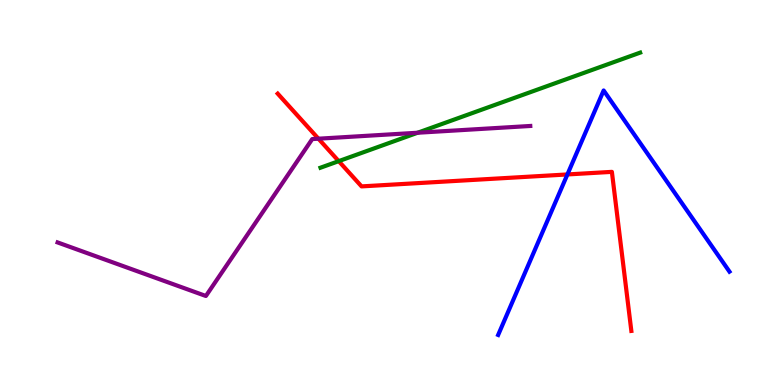[{'lines': ['blue', 'red'], 'intersections': [{'x': 7.32, 'y': 5.47}]}, {'lines': ['green', 'red'], 'intersections': [{'x': 4.37, 'y': 5.81}]}, {'lines': ['purple', 'red'], 'intersections': [{'x': 4.11, 'y': 6.4}]}, {'lines': ['blue', 'green'], 'intersections': []}, {'lines': ['blue', 'purple'], 'intersections': []}, {'lines': ['green', 'purple'], 'intersections': [{'x': 5.39, 'y': 6.55}]}]